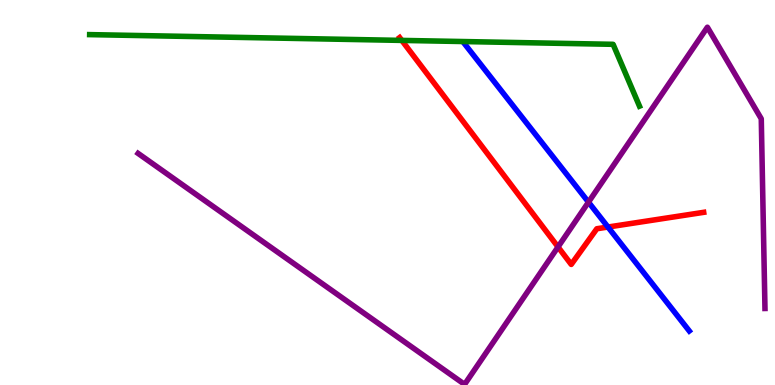[{'lines': ['blue', 'red'], 'intersections': [{'x': 7.84, 'y': 4.1}]}, {'lines': ['green', 'red'], 'intersections': [{'x': 5.18, 'y': 8.95}]}, {'lines': ['purple', 'red'], 'intersections': [{'x': 7.2, 'y': 3.59}]}, {'lines': ['blue', 'green'], 'intersections': []}, {'lines': ['blue', 'purple'], 'intersections': [{'x': 7.59, 'y': 4.75}]}, {'lines': ['green', 'purple'], 'intersections': []}]